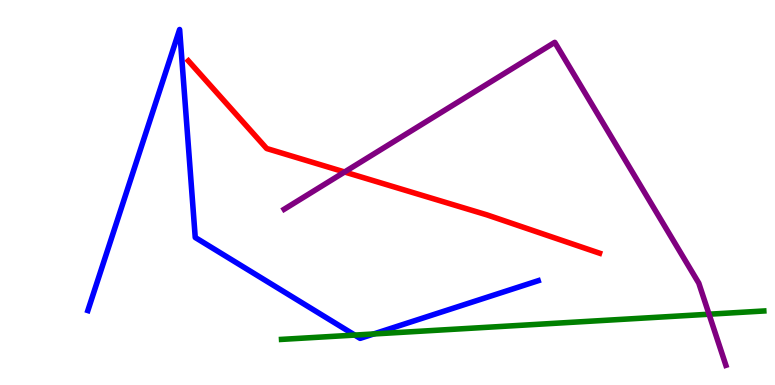[{'lines': ['blue', 'red'], 'intersections': []}, {'lines': ['green', 'red'], 'intersections': []}, {'lines': ['purple', 'red'], 'intersections': [{'x': 4.45, 'y': 5.53}]}, {'lines': ['blue', 'green'], 'intersections': [{'x': 4.58, 'y': 1.3}, {'x': 4.82, 'y': 1.33}]}, {'lines': ['blue', 'purple'], 'intersections': []}, {'lines': ['green', 'purple'], 'intersections': [{'x': 9.15, 'y': 1.84}]}]